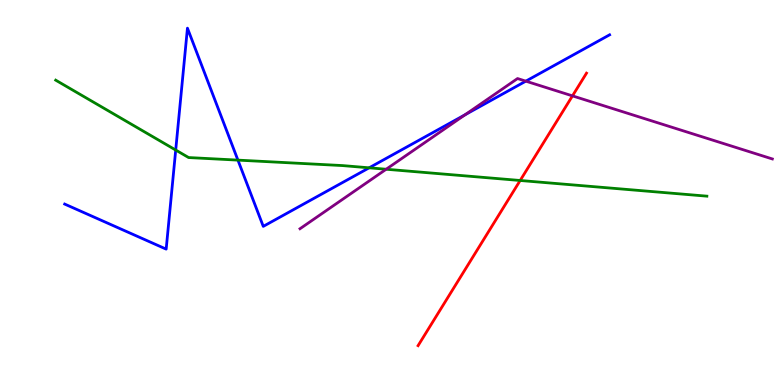[{'lines': ['blue', 'red'], 'intersections': []}, {'lines': ['green', 'red'], 'intersections': [{'x': 6.71, 'y': 5.31}]}, {'lines': ['purple', 'red'], 'intersections': [{'x': 7.39, 'y': 7.51}]}, {'lines': ['blue', 'green'], 'intersections': [{'x': 2.27, 'y': 6.1}, {'x': 3.07, 'y': 5.84}, {'x': 4.76, 'y': 5.64}]}, {'lines': ['blue', 'purple'], 'intersections': [{'x': 6.0, 'y': 7.02}, {'x': 6.78, 'y': 7.89}]}, {'lines': ['green', 'purple'], 'intersections': [{'x': 4.98, 'y': 5.6}]}]